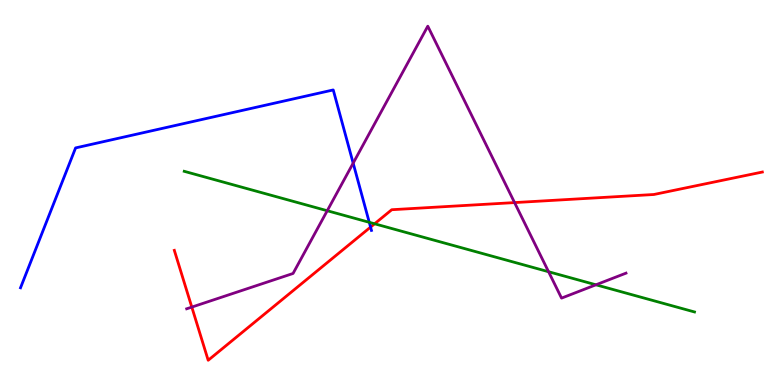[{'lines': ['blue', 'red'], 'intersections': [{'x': 4.78, 'y': 4.1}]}, {'lines': ['green', 'red'], 'intersections': [{'x': 4.83, 'y': 4.19}]}, {'lines': ['purple', 'red'], 'intersections': [{'x': 2.47, 'y': 2.02}, {'x': 6.64, 'y': 4.74}]}, {'lines': ['blue', 'green'], 'intersections': [{'x': 4.76, 'y': 4.23}]}, {'lines': ['blue', 'purple'], 'intersections': [{'x': 4.56, 'y': 5.76}]}, {'lines': ['green', 'purple'], 'intersections': [{'x': 4.22, 'y': 4.53}, {'x': 7.08, 'y': 2.94}, {'x': 7.69, 'y': 2.6}]}]